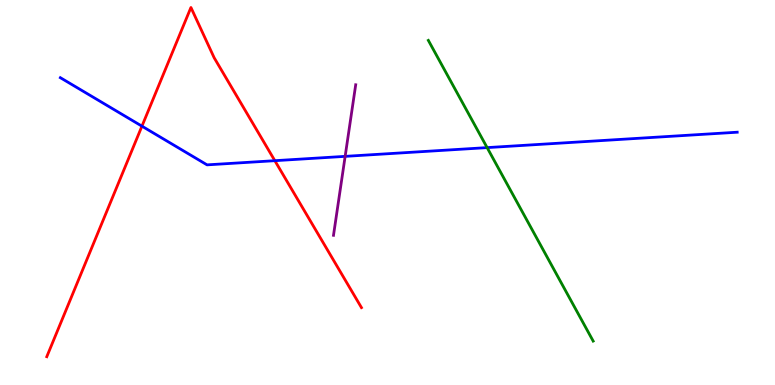[{'lines': ['blue', 'red'], 'intersections': [{'x': 1.83, 'y': 6.72}, {'x': 3.55, 'y': 5.83}]}, {'lines': ['green', 'red'], 'intersections': []}, {'lines': ['purple', 'red'], 'intersections': []}, {'lines': ['blue', 'green'], 'intersections': [{'x': 6.29, 'y': 6.17}]}, {'lines': ['blue', 'purple'], 'intersections': [{'x': 4.45, 'y': 5.94}]}, {'lines': ['green', 'purple'], 'intersections': []}]